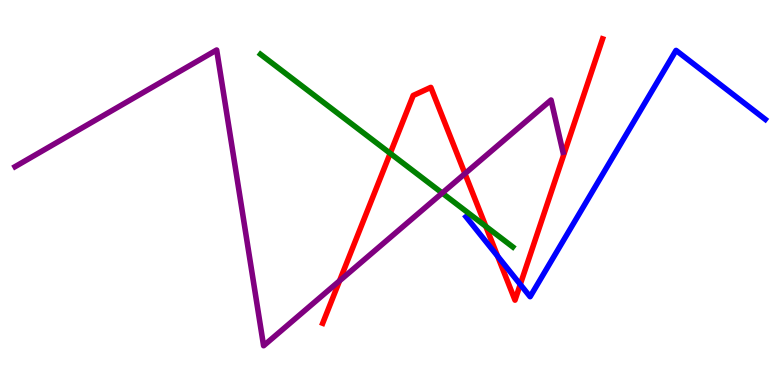[{'lines': ['blue', 'red'], 'intersections': [{'x': 6.42, 'y': 3.35}, {'x': 6.71, 'y': 2.61}]}, {'lines': ['green', 'red'], 'intersections': [{'x': 5.03, 'y': 6.02}, {'x': 6.27, 'y': 4.12}]}, {'lines': ['purple', 'red'], 'intersections': [{'x': 4.38, 'y': 2.71}, {'x': 6.0, 'y': 5.49}]}, {'lines': ['blue', 'green'], 'intersections': []}, {'lines': ['blue', 'purple'], 'intersections': []}, {'lines': ['green', 'purple'], 'intersections': [{'x': 5.71, 'y': 4.99}]}]